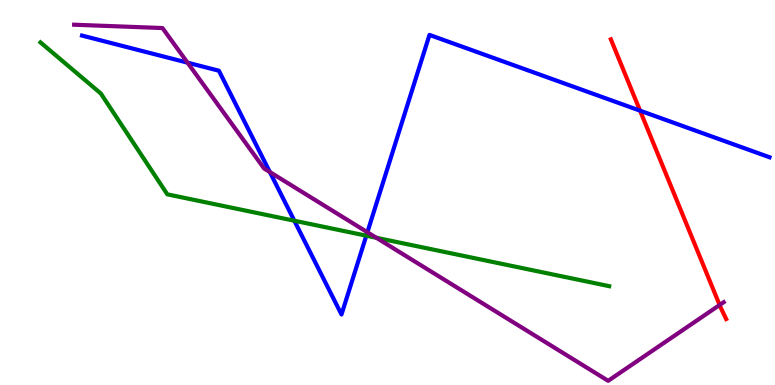[{'lines': ['blue', 'red'], 'intersections': [{'x': 8.26, 'y': 7.13}]}, {'lines': ['green', 'red'], 'intersections': []}, {'lines': ['purple', 'red'], 'intersections': [{'x': 9.29, 'y': 2.08}]}, {'lines': ['blue', 'green'], 'intersections': [{'x': 3.8, 'y': 4.27}, {'x': 4.73, 'y': 3.88}]}, {'lines': ['blue', 'purple'], 'intersections': [{'x': 2.42, 'y': 8.37}, {'x': 3.48, 'y': 5.53}, {'x': 4.74, 'y': 3.97}]}, {'lines': ['green', 'purple'], 'intersections': [{'x': 4.86, 'y': 3.82}]}]